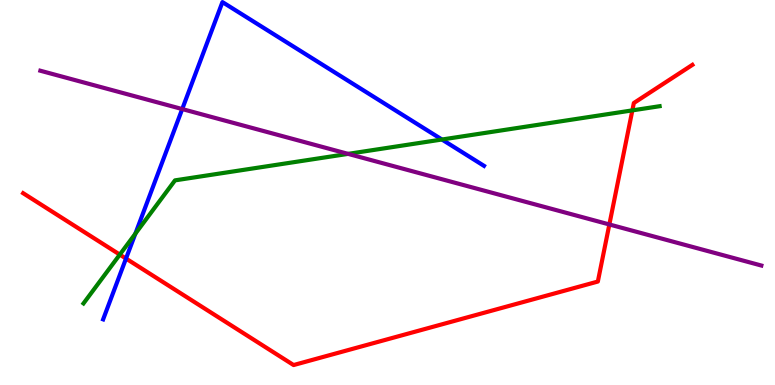[{'lines': ['blue', 'red'], 'intersections': [{'x': 1.63, 'y': 3.28}]}, {'lines': ['green', 'red'], 'intersections': [{'x': 1.55, 'y': 3.39}, {'x': 8.16, 'y': 7.13}]}, {'lines': ['purple', 'red'], 'intersections': [{'x': 7.86, 'y': 4.17}]}, {'lines': ['blue', 'green'], 'intersections': [{'x': 1.75, 'y': 3.93}, {'x': 5.7, 'y': 6.38}]}, {'lines': ['blue', 'purple'], 'intersections': [{'x': 2.35, 'y': 7.17}]}, {'lines': ['green', 'purple'], 'intersections': [{'x': 4.49, 'y': 6.0}]}]